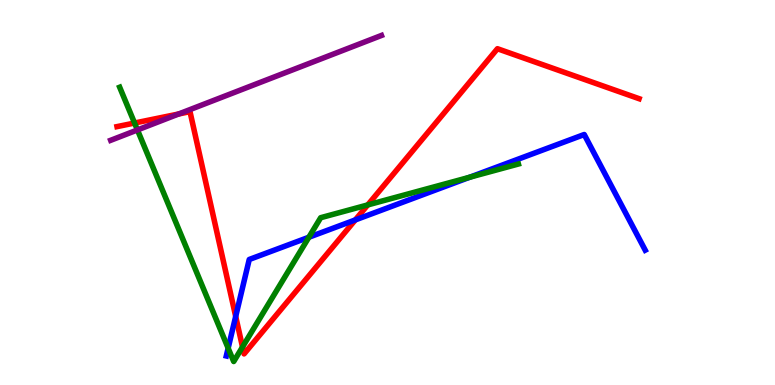[{'lines': ['blue', 'red'], 'intersections': [{'x': 3.04, 'y': 1.78}, {'x': 4.58, 'y': 4.29}]}, {'lines': ['green', 'red'], 'intersections': [{'x': 1.74, 'y': 6.8}, {'x': 3.13, 'y': 0.987}, {'x': 4.75, 'y': 4.68}]}, {'lines': ['purple', 'red'], 'intersections': [{'x': 2.31, 'y': 7.04}]}, {'lines': ['blue', 'green'], 'intersections': [{'x': 2.94, 'y': 0.957}, {'x': 3.99, 'y': 3.84}, {'x': 6.06, 'y': 5.4}]}, {'lines': ['blue', 'purple'], 'intersections': []}, {'lines': ['green', 'purple'], 'intersections': [{'x': 1.77, 'y': 6.62}]}]